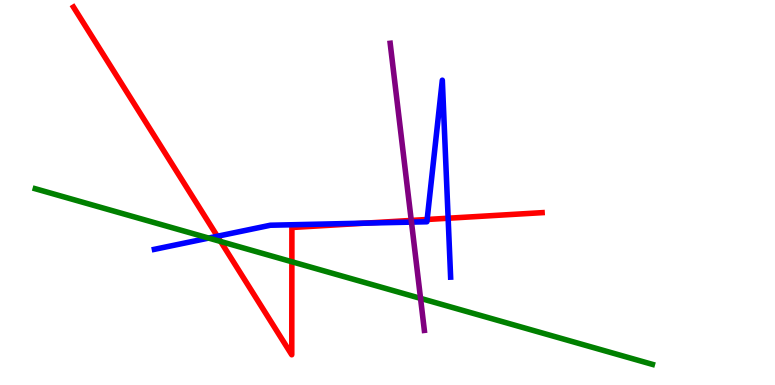[{'lines': ['blue', 'red'], 'intersections': [{'x': 2.8, 'y': 3.86}, {'x': 4.72, 'y': 4.2}, {'x': 5.51, 'y': 4.3}, {'x': 5.78, 'y': 4.33}]}, {'lines': ['green', 'red'], 'intersections': [{'x': 2.85, 'y': 3.73}, {'x': 3.77, 'y': 3.2}]}, {'lines': ['purple', 'red'], 'intersections': [{'x': 5.31, 'y': 4.27}]}, {'lines': ['blue', 'green'], 'intersections': [{'x': 2.69, 'y': 3.82}]}, {'lines': ['blue', 'purple'], 'intersections': [{'x': 5.31, 'y': 4.23}]}, {'lines': ['green', 'purple'], 'intersections': [{'x': 5.43, 'y': 2.25}]}]